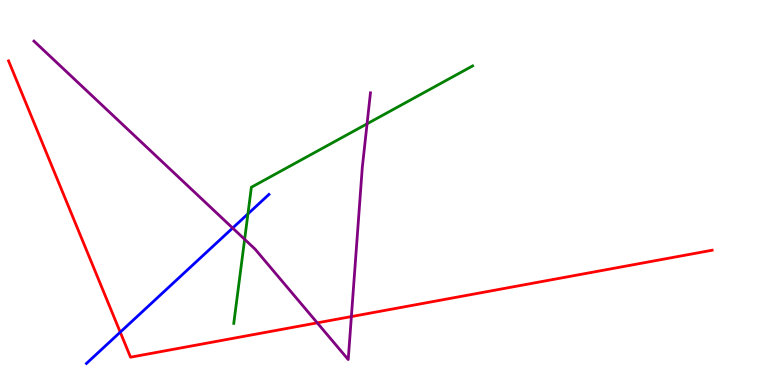[{'lines': ['blue', 'red'], 'intersections': [{'x': 1.55, 'y': 1.37}]}, {'lines': ['green', 'red'], 'intersections': []}, {'lines': ['purple', 'red'], 'intersections': [{'x': 4.09, 'y': 1.61}, {'x': 4.53, 'y': 1.78}]}, {'lines': ['blue', 'green'], 'intersections': [{'x': 3.2, 'y': 4.44}]}, {'lines': ['blue', 'purple'], 'intersections': [{'x': 3.0, 'y': 4.08}]}, {'lines': ['green', 'purple'], 'intersections': [{'x': 3.16, 'y': 3.78}, {'x': 4.74, 'y': 6.78}]}]